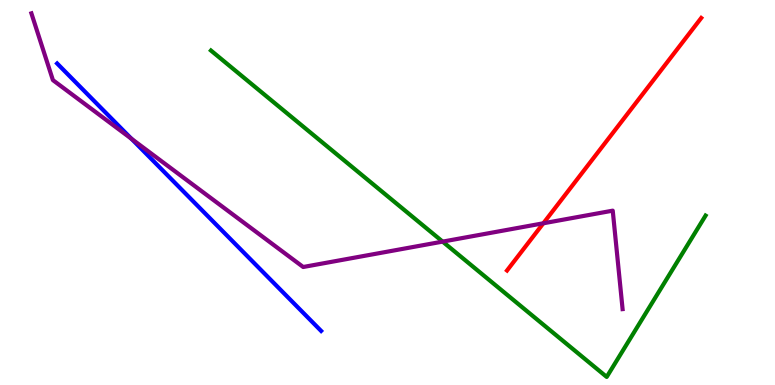[{'lines': ['blue', 'red'], 'intersections': []}, {'lines': ['green', 'red'], 'intersections': []}, {'lines': ['purple', 'red'], 'intersections': [{'x': 7.01, 'y': 4.2}]}, {'lines': ['blue', 'green'], 'intersections': []}, {'lines': ['blue', 'purple'], 'intersections': [{'x': 1.7, 'y': 6.4}]}, {'lines': ['green', 'purple'], 'intersections': [{'x': 5.71, 'y': 3.72}]}]